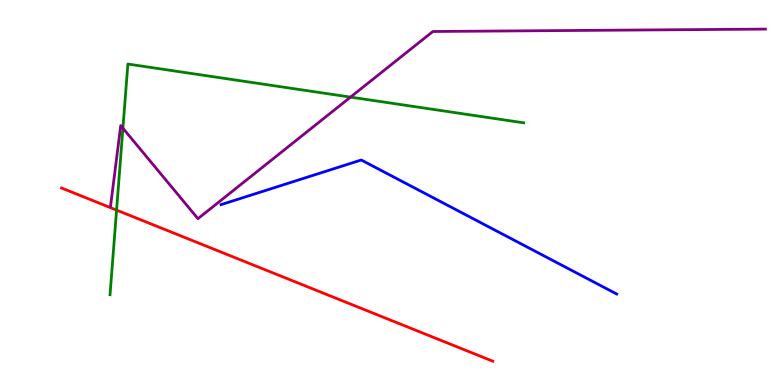[{'lines': ['blue', 'red'], 'intersections': []}, {'lines': ['green', 'red'], 'intersections': [{'x': 1.5, 'y': 4.54}]}, {'lines': ['purple', 'red'], 'intersections': []}, {'lines': ['blue', 'green'], 'intersections': []}, {'lines': ['blue', 'purple'], 'intersections': []}, {'lines': ['green', 'purple'], 'intersections': [{'x': 1.59, 'y': 6.67}, {'x': 4.52, 'y': 7.48}]}]